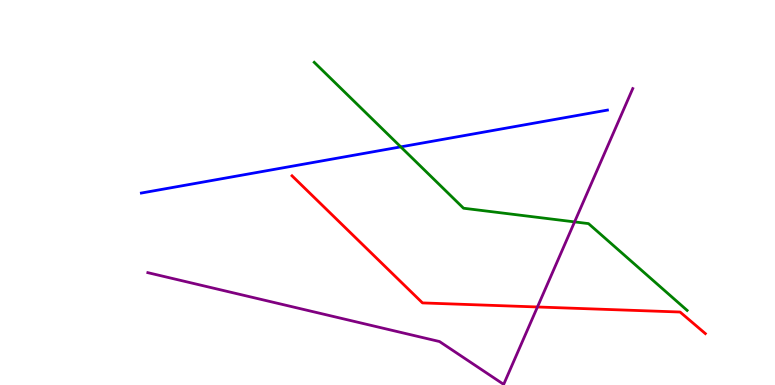[{'lines': ['blue', 'red'], 'intersections': []}, {'lines': ['green', 'red'], 'intersections': []}, {'lines': ['purple', 'red'], 'intersections': [{'x': 6.93, 'y': 2.03}]}, {'lines': ['blue', 'green'], 'intersections': [{'x': 5.17, 'y': 6.19}]}, {'lines': ['blue', 'purple'], 'intersections': []}, {'lines': ['green', 'purple'], 'intersections': [{'x': 7.41, 'y': 4.24}]}]